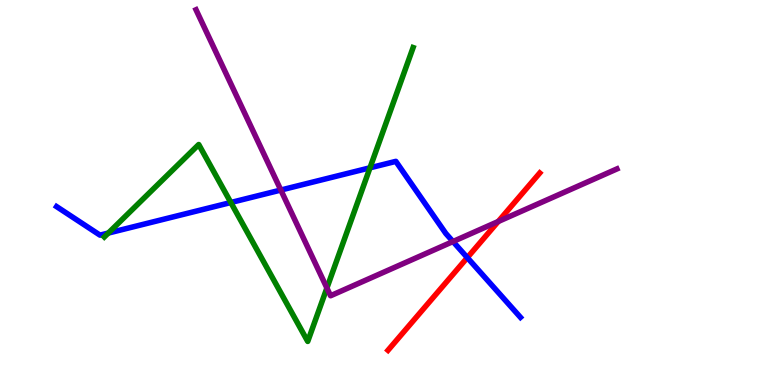[{'lines': ['blue', 'red'], 'intersections': [{'x': 6.03, 'y': 3.31}]}, {'lines': ['green', 'red'], 'intersections': []}, {'lines': ['purple', 'red'], 'intersections': [{'x': 6.43, 'y': 4.25}]}, {'lines': ['blue', 'green'], 'intersections': [{'x': 1.4, 'y': 3.95}, {'x': 2.98, 'y': 4.74}, {'x': 4.77, 'y': 5.64}]}, {'lines': ['blue', 'purple'], 'intersections': [{'x': 3.62, 'y': 5.06}, {'x': 5.84, 'y': 3.73}]}, {'lines': ['green', 'purple'], 'intersections': [{'x': 4.22, 'y': 2.52}]}]